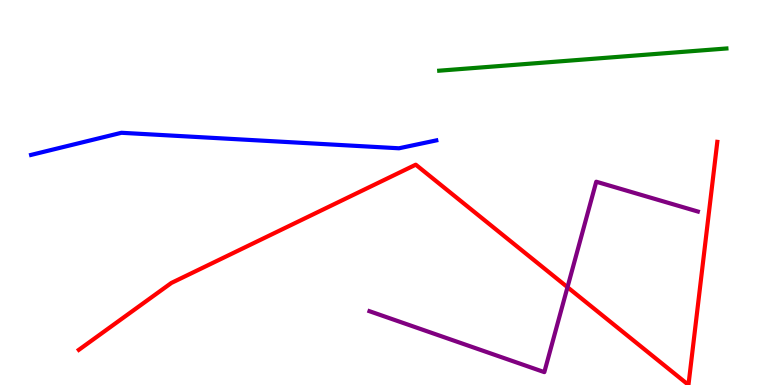[{'lines': ['blue', 'red'], 'intersections': []}, {'lines': ['green', 'red'], 'intersections': []}, {'lines': ['purple', 'red'], 'intersections': [{'x': 7.32, 'y': 2.54}]}, {'lines': ['blue', 'green'], 'intersections': []}, {'lines': ['blue', 'purple'], 'intersections': []}, {'lines': ['green', 'purple'], 'intersections': []}]